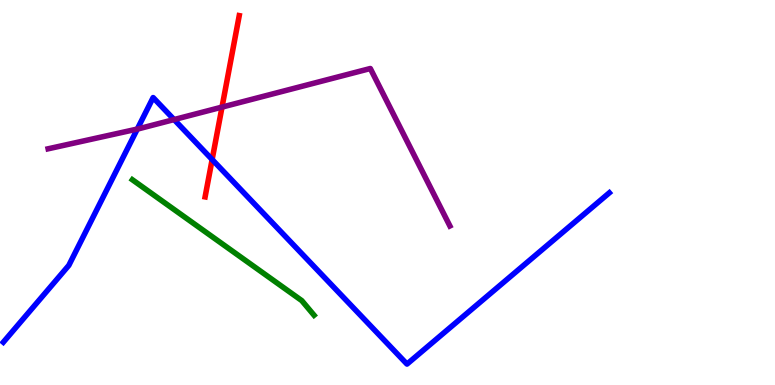[{'lines': ['blue', 'red'], 'intersections': [{'x': 2.74, 'y': 5.86}]}, {'lines': ['green', 'red'], 'intersections': []}, {'lines': ['purple', 'red'], 'intersections': [{'x': 2.86, 'y': 7.22}]}, {'lines': ['blue', 'green'], 'intersections': []}, {'lines': ['blue', 'purple'], 'intersections': [{'x': 1.77, 'y': 6.65}, {'x': 2.25, 'y': 6.89}]}, {'lines': ['green', 'purple'], 'intersections': []}]